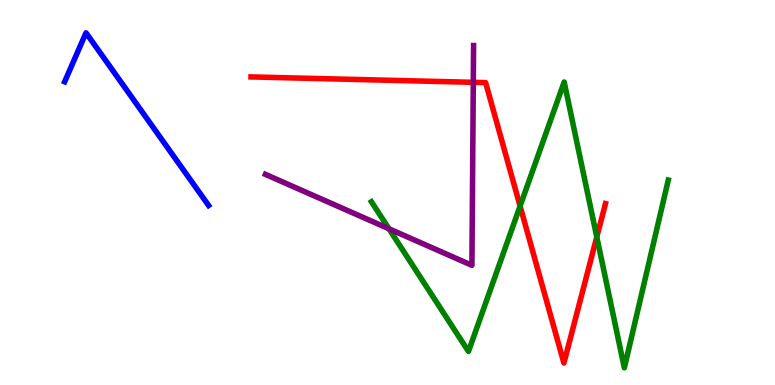[{'lines': ['blue', 'red'], 'intersections': []}, {'lines': ['green', 'red'], 'intersections': [{'x': 6.71, 'y': 4.65}, {'x': 7.7, 'y': 3.85}]}, {'lines': ['purple', 'red'], 'intersections': [{'x': 6.11, 'y': 7.86}]}, {'lines': ['blue', 'green'], 'intersections': []}, {'lines': ['blue', 'purple'], 'intersections': []}, {'lines': ['green', 'purple'], 'intersections': [{'x': 5.02, 'y': 4.06}]}]